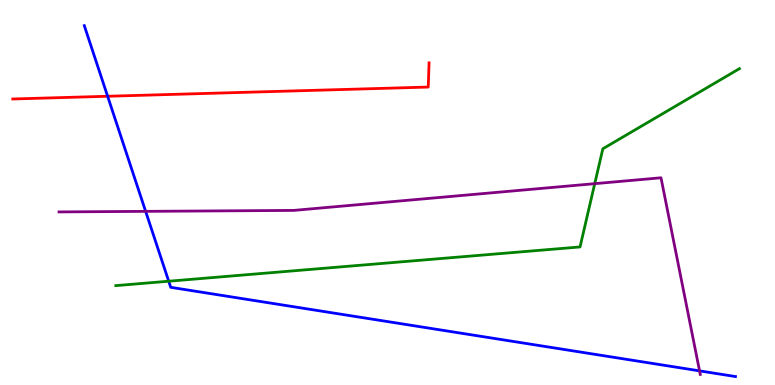[{'lines': ['blue', 'red'], 'intersections': [{'x': 1.39, 'y': 7.5}]}, {'lines': ['green', 'red'], 'intersections': []}, {'lines': ['purple', 'red'], 'intersections': []}, {'lines': ['blue', 'green'], 'intersections': [{'x': 2.18, 'y': 2.7}]}, {'lines': ['blue', 'purple'], 'intersections': [{'x': 1.88, 'y': 4.51}, {'x': 9.03, 'y': 0.367}]}, {'lines': ['green', 'purple'], 'intersections': [{'x': 7.67, 'y': 5.23}]}]